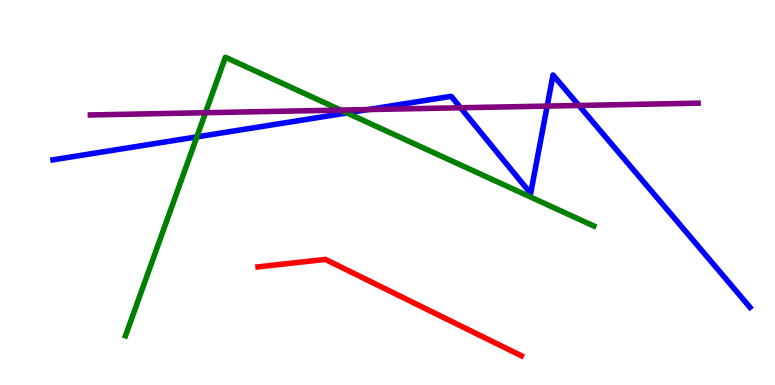[{'lines': ['blue', 'red'], 'intersections': []}, {'lines': ['green', 'red'], 'intersections': []}, {'lines': ['purple', 'red'], 'intersections': []}, {'lines': ['blue', 'green'], 'intersections': [{'x': 2.54, 'y': 6.44}, {'x': 4.48, 'y': 7.07}]}, {'lines': ['blue', 'purple'], 'intersections': [{'x': 4.75, 'y': 7.15}, {'x': 5.94, 'y': 7.2}, {'x': 7.06, 'y': 7.24}, {'x': 7.47, 'y': 7.26}]}, {'lines': ['green', 'purple'], 'intersections': [{'x': 2.65, 'y': 7.07}, {'x': 4.4, 'y': 7.14}]}]